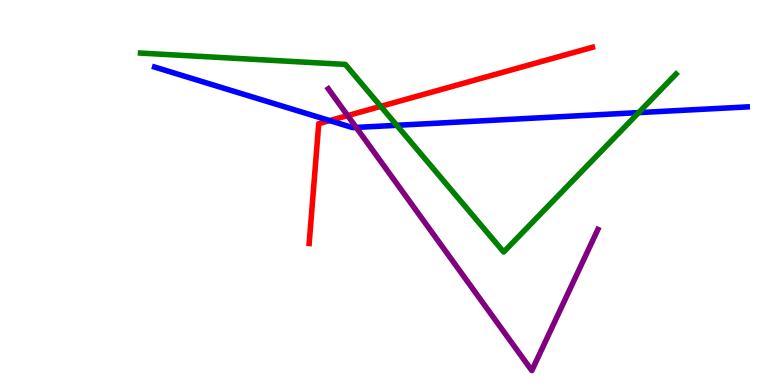[{'lines': ['blue', 'red'], 'intersections': [{'x': 4.25, 'y': 6.87}]}, {'lines': ['green', 'red'], 'intersections': [{'x': 4.91, 'y': 7.24}]}, {'lines': ['purple', 'red'], 'intersections': [{'x': 4.49, 'y': 7.0}]}, {'lines': ['blue', 'green'], 'intersections': [{'x': 5.12, 'y': 6.75}, {'x': 8.24, 'y': 7.08}]}, {'lines': ['blue', 'purple'], 'intersections': [{'x': 4.6, 'y': 6.69}]}, {'lines': ['green', 'purple'], 'intersections': []}]